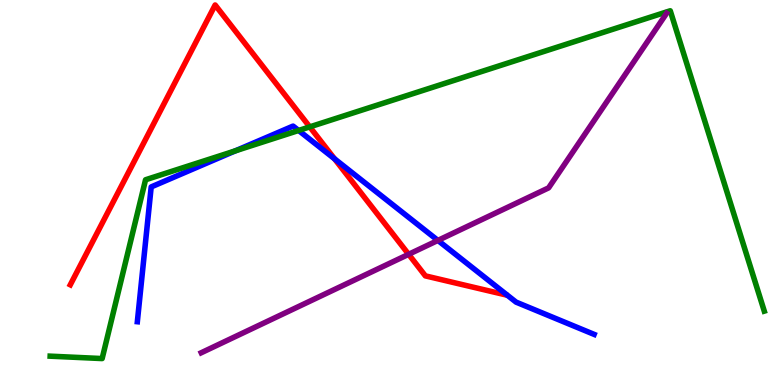[{'lines': ['blue', 'red'], 'intersections': [{'x': 4.32, 'y': 5.87}]}, {'lines': ['green', 'red'], 'intersections': [{'x': 4.0, 'y': 6.7}]}, {'lines': ['purple', 'red'], 'intersections': [{'x': 5.27, 'y': 3.39}]}, {'lines': ['blue', 'green'], 'intersections': [{'x': 3.04, 'y': 6.08}, {'x': 3.85, 'y': 6.61}]}, {'lines': ['blue', 'purple'], 'intersections': [{'x': 5.65, 'y': 3.76}]}, {'lines': ['green', 'purple'], 'intersections': []}]